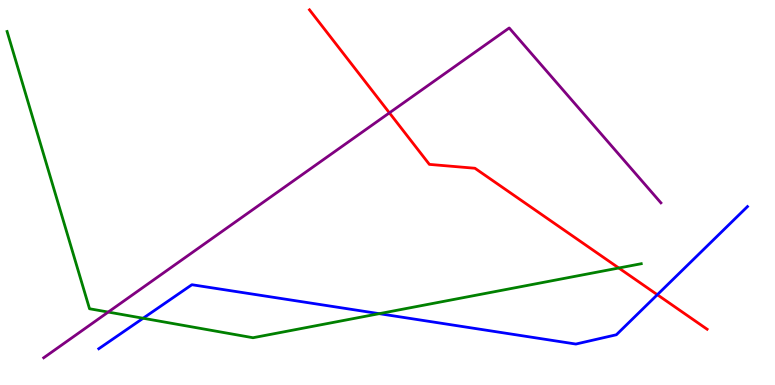[{'lines': ['blue', 'red'], 'intersections': [{'x': 8.48, 'y': 2.35}]}, {'lines': ['green', 'red'], 'intersections': [{'x': 7.98, 'y': 3.04}]}, {'lines': ['purple', 'red'], 'intersections': [{'x': 5.02, 'y': 7.07}]}, {'lines': ['blue', 'green'], 'intersections': [{'x': 1.85, 'y': 1.73}, {'x': 4.89, 'y': 1.85}]}, {'lines': ['blue', 'purple'], 'intersections': []}, {'lines': ['green', 'purple'], 'intersections': [{'x': 1.4, 'y': 1.89}]}]